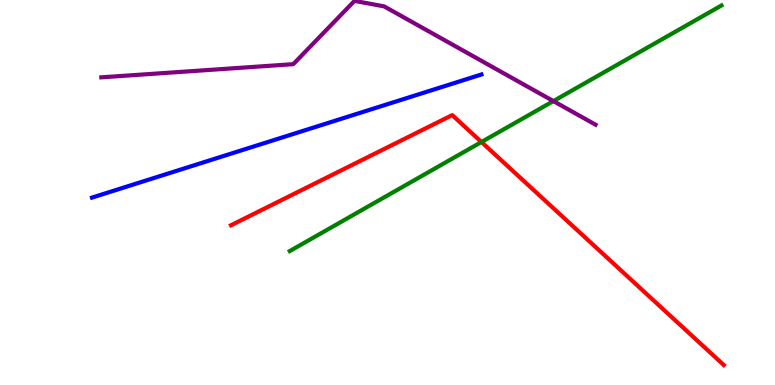[{'lines': ['blue', 'red'], 'intersections': []}, {'lines': ['green', 'red'], 'intersections': [{'x': 6.21, 'y': 6.31}]}, {'lines': ['purple', 'red'], 'intersections': []}, {'lines': ['blue', 'green'], 'intersections': []}, {'lines': ['blue', 'purple'], 'intersections': []}, {'lines': ['green', 'purple'], 'intersections': [{'x': 7.14, 'y': 7.37}]}]